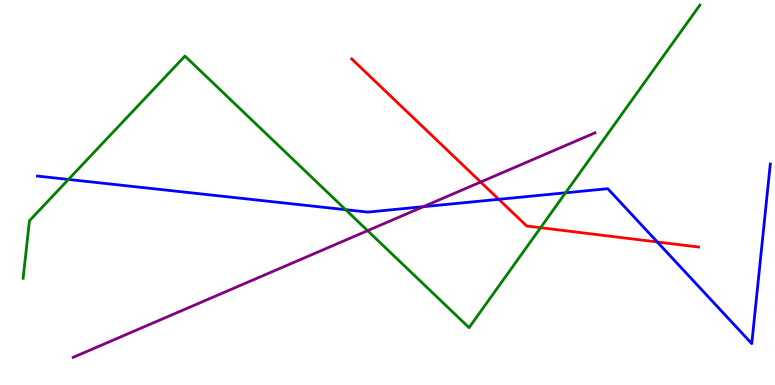[{'lines': ['blue', 'red'], 'intersections': [{'x': 6.44, 'y': 4.82}, {'x': 8.48, 'y': 3.71}]}, {'lines': ['green', 'red'], 'intersections': [{'x': 6.98, 'y': 4.09}]}, {'lines': ['purple', 'red'], 'intersections': [{'x': 6.2, 'y': 5.27}]}, {'lines': ['blue', 'green'], 'intersections': [{'x': 0.883, 'y': 5.34}, {'x': 4.46, 'y': 4.55}, {'x': 7.3, 'y': 4.99}]}, {'lines': ['blue', 'purple'], 'intersections': [{'x': 5.46, 'y': 4.63}]}, {'lines': ['green', 'purple'], 'intersections': [{'x': 4.74, 'y': 4.01}]}]